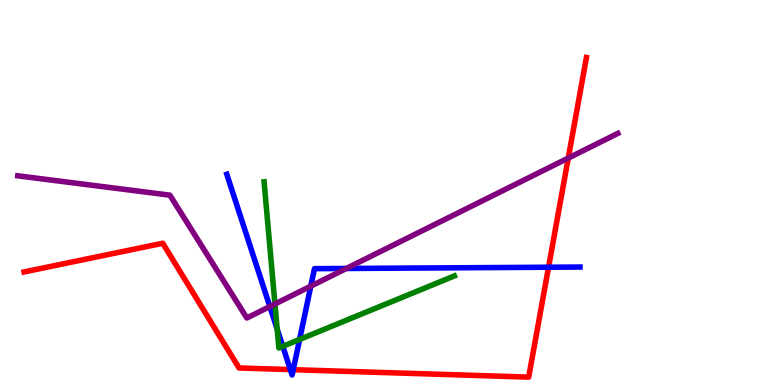[{'lines': ['blue', 'red'], 'intersections': [{'x': 3.75, 'y': 0.4}, {'x': 3.78, 'y': 0.398}, {'x': 7.08, 'y': 3.06}]}, {'lines': ['green', 'red'], 'intersections': []}, {'lines': ['purple', 'red'], 'intersections': [{'x': 7.33, 'y': 5.89}]}, {'lines': ['blue', 'green'], 'intersections': [{'x': 3.58, 'y': 1.45}, {'x': 3.65, 'y': 1.0}, {'x': 3.87, 'y': 1.18}]}, {'lines': ['blue', 'purple'], 'intersections': [{'x': 3.48, 'y': 2.04}, {'x': 4.01, 'y': 2.57}, {'x': 4.47, 'y': 3.03}]}, {'lines': ['green', 'purple'], 'intersections': [{'x': 3.55, 'y': 2.1}]}]